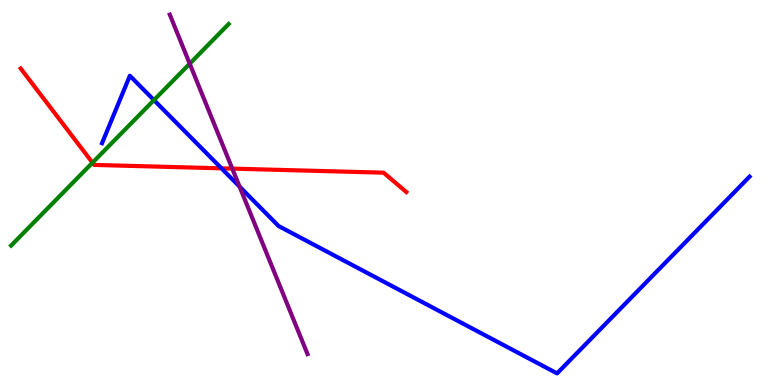[{'lines': ['blue', 'red'], 'intersections': [{'x': 2.86, 'y': 5.63}]}, {'lines': ['green', 'red'], 'intersections': [{'x': 1.19, 'y': 5.77}]}, {'lines': ['purple', 'red'], 'intersections': [{'x': 3.0, 'y': 5.62}]}, {'lines': ['blue', 'green'], 'intersections': [{'x': 1.99, 'y': 7.4}]}, {'lines': ['blue', 'purple'], 'intersections': [{'x': 3.09, 'y': 5.15}]}, {'lines': ['green', 'purple'], 'intersections': [{'x': 2.45, 'y': 8.35}]}]